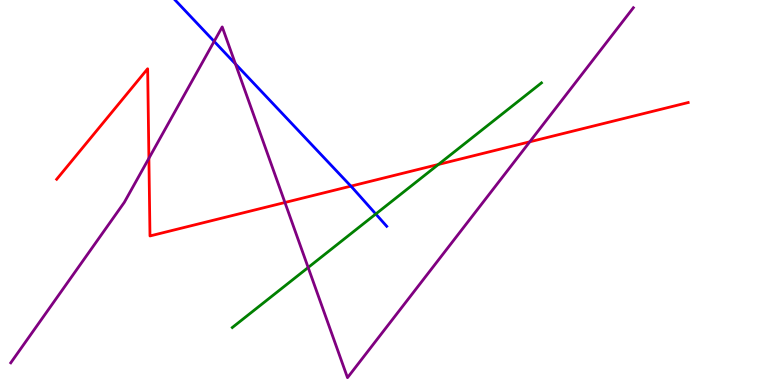[{'lines': ['blue', 'red'], 'intersections': [{'x': 4.53, 'y': 5.16}]}, {'lines': ['green', 'red'], 'intersections': [{'x': 5.66, 'y': 5.73}]}, {'lines': ['purple', 'red'], 'intersections': [{'x': 1.92, 'y': 5.89}, {'x': 3.68, 'y': 4.74}, {'x': 6.84, 'y': 6.32}]}, {'lines': ['blue', 'green'], 'intersections': [{'x': 4.85, 'y': 4.44}]}, {'lines': ['blue', 'purple'], 'intersections': [{'x': 2.76, 'y': 8.93}, {'x': 3.04, 'y': 8.34}]}, {'lines': ['green', 'purple'], 'intersections': [{'x': 3.98, 'y': 3.05}]}]